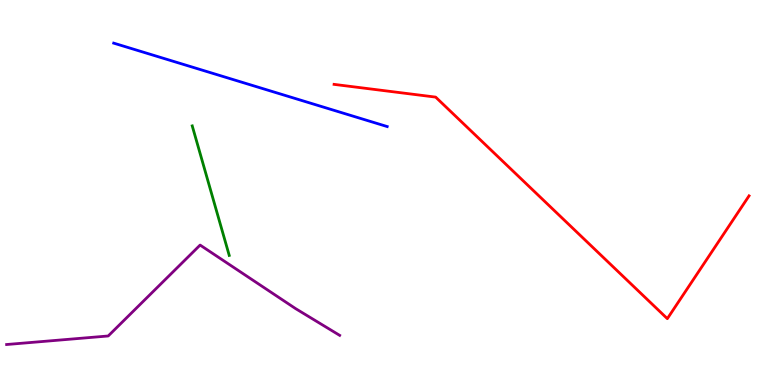[{'lines': ['blue', 'red'], 'intersections': []}, {'lines': ['green', 'red'], 'intersections': []}, {'lines': ['purple', 'red'], 'intersections': []}, {'lines': ['blue', 'green'], 'intersections': []}, {'lines': ['blue', 'purple'], 'intersections': []}, {'lines': ['green', 'purple'], 'intersections': []}]